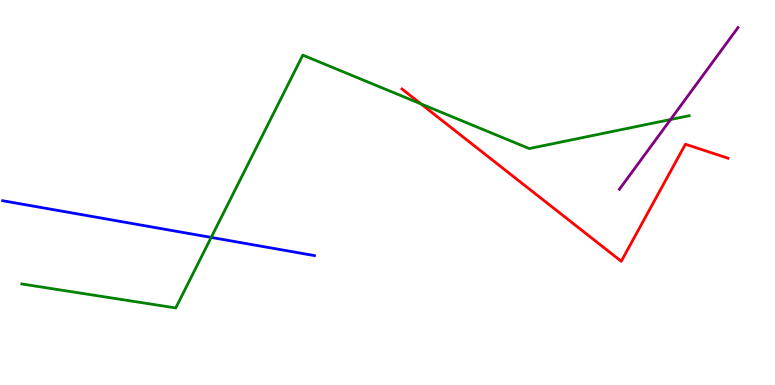[{'lines': ['blue', 'red'], 'intersections': []}, {'lines': ['green', 'red'], 'intersections': [{'x': 5.43, 'y': 7.3}]}, {'lines': ['purple', 'red'], 'intersections': []}, {'lines': ['blue', 'green'], 'intersections': [{'x': 2.73, 'y': 3.83}]}, {'lines': ['blue', 'purple'], 'intersections': []}, {'lines': ['green', 'purple'], 'intersections': [{'x': 8.65, 'y': 6.9}]}]